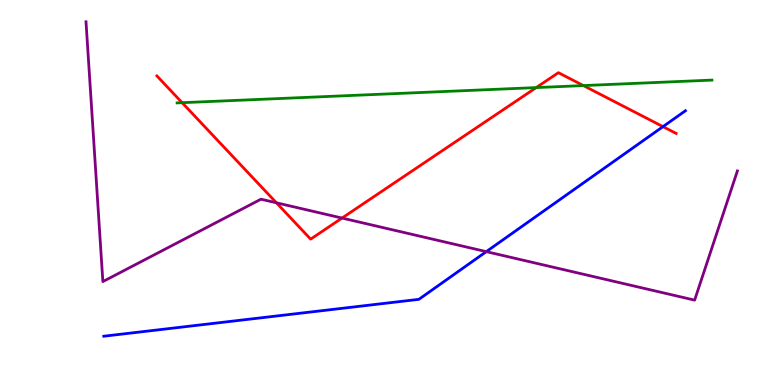[{'lines': ['blue', 'red'], 'intersections': [{'x': 8.55, 'y': 6.71}]}, {'lines': ['green', 'red'], 'intersections': [{'x': 2.35, 'y': 7.33}, {'x': 6.92, 'y': 7.72}, {'x': 7.53, 'y': 7.78}]}, {'lines': ['purple', 'red'], 'intersections': [{'x': 3.57, 'y': 4.73}, {'x': 4.41, 'y': 4.34}]}, {'lines': ['blue', 'green'], 'intersections': []}, {'lines': ['blue', 'purple'], 'intersections': [{'x': 6.27, 'y': 3.46}]}, {'lines': ['green', 'purple'], 'intersections': []}]